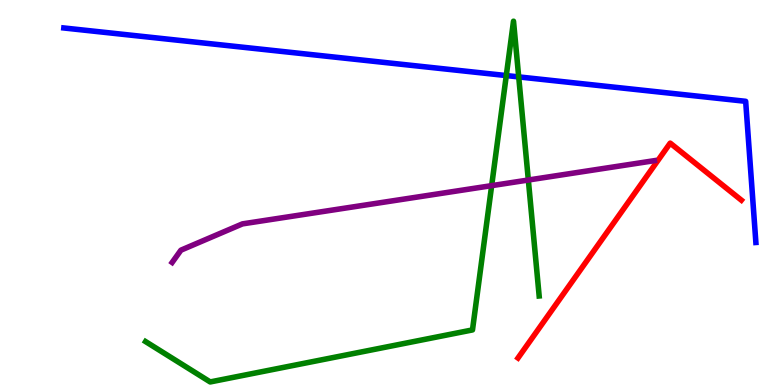[{'lines': ['blue', 'red'], 'intersections': []}, {'lines': ['green', 'red'], 'intersections': []}, {'lines': ['purple', 'red'], 'intersections': []}, {'lines': ['blue', 'green'], 'intersections': [{'x': 6.53, 'y': 8.04}, {'x': 6.69, 'y': 8.0}]}, {'lines': ['blue', 'purple'], 'intersections': []}, {'lines': ['green', 'purple'], 'intersections': [{'x': 6.34, 'y': 5.18}, {'x': 6.82, 'y': 5.32}]}]